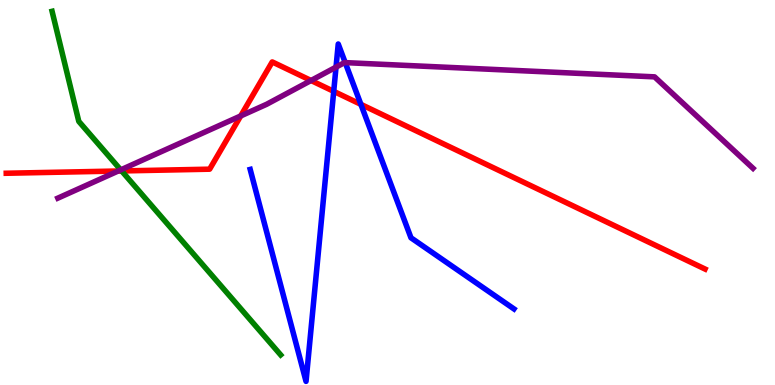[{'lines': ['blue', 'red'], 'intersections': [{'x': 4.31, 'y': 7.63}, {'x': 4.66, 'y': 7.29}]}, {'lines': ['green', 'red'], 'intersections': [{'x': 1.57, 'y': 5.56}]}, {'lines': ['purple', 'red'], 'intersections': [{'x': 1.53, 'y': 5.56}, {'x': 3.11, 'y': 6.99}, {'x': 4.01, 'y': 7.91}]}, {'lines': ['blue', 'green'], 'intersections': []}, {'lines': ['blue', 'purple'], 'intersections': [{'x': 4.34, 'y': 8.26}, {'x': 4.45, 'y': 8.37}]}, {'lines': ['green', 'purple'], 'intersections': [{'x': 1.56, 'y': 5.59}]}]